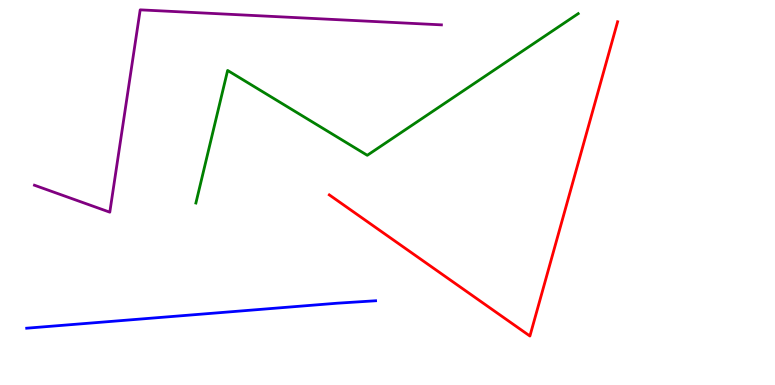[{'lines': ['blue', 'red'], 'intersections': []}, {'lines': ['green', 'red'], 'intersections': []}, {'lines': ['purple', 'red'], 'intersections': []}, {'lines': ['blue', 'green'], 'intersections': []}, {'lines': ['blue', 'purple'], 'intersections': []}, {'lines': ['green', 'purple'], 'intersections': []}]